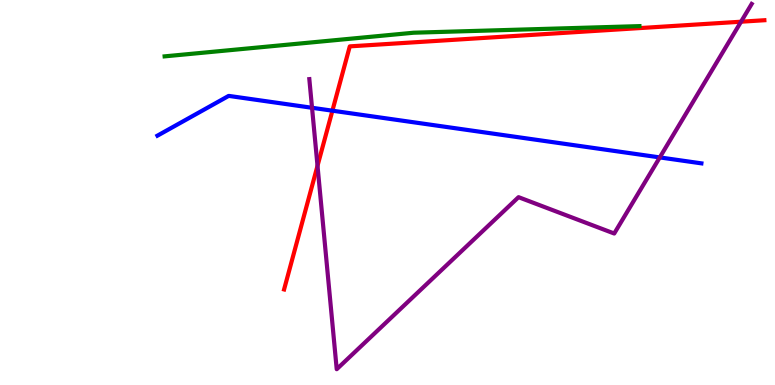[{'lines': ['blue', 'red'], 'intersections': [{'x': 4.29, 'y': 7.13}]}, {'lines': ['green', 'red'], 'intersections': []}, {'lines': ['purple', 'red'], 'intersections': [{'x': 4.1, 'y': 5.69}, {'x': 9.56, 'y': 9.44}]}, {'lines': ['blue', 'green'], 'intersections': []}, {'lines': ['blue', 'purple'], 'intersections': [{'x': 4.03, 'y': 7.2}, {'x': 8.51, 'y': 5.91}]}, {'lines': ['green', 'purple'], 'intersections': []}]